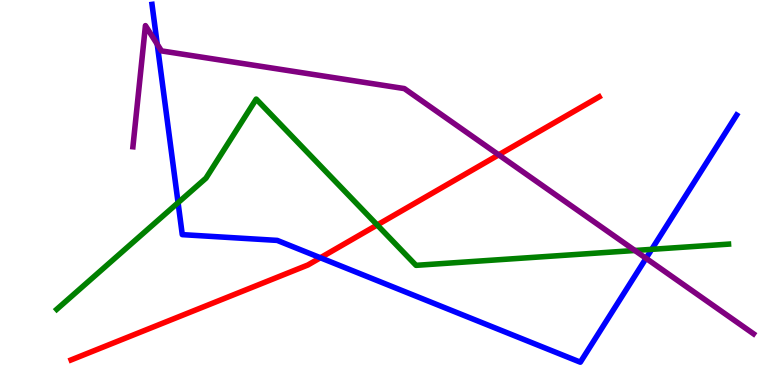[{'lines': ['blue', 'red'], 'intersections': [{'x': 4.13, 'y': 3.3}]}, {'lines': ['green', 'red'], 'intersections': [{'x': 4.87, 'y': 4.16}]}, {'lines': ['purple', 'red'], 'intersections': [{'x': 6.43, 'y': 5.98}]}, {'lines': ['blue', 'green'], 'intersections': [{'x': 2.3, 'y': 4.74}, {'x': 8.41, 'y': 3.52}]}, {'lines': ['blue', 'purple'], 'intersections': [{'x': 2.03, 'y': 8.85}, {'x': 8.34, 'y': 3.29}]}, {'lines': ['green', 'purple'], 'intersections': [{'x': 8.19, 'y': 3.49}]}]